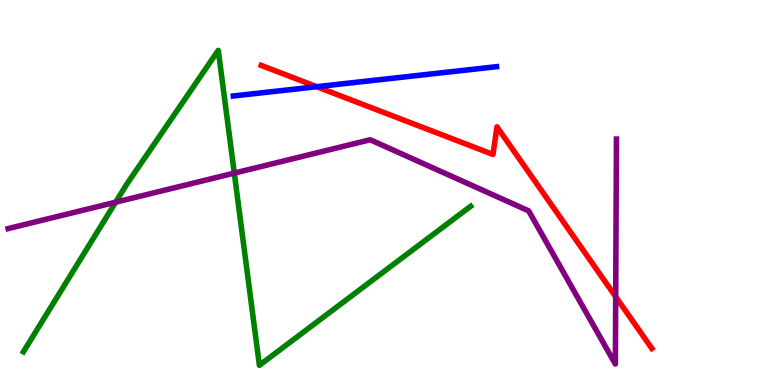[{'lines': ['blue', 'red'], 'intersections': [{'x': 4.09, 'y': 7.75}]}, {'lines': ['green', 'red'], 'intersections': []}, {'lines': ['purple', 'red'], 'intersections': [{'x': 7.94, 'y': 2.29}]}, {'lines': ['blue', 'green'], 'intersections': []}, {'lines': ['blue', 'purple'], 'intersections': []}, {'lines': ['green', 'purple'], 'intersections': [{'x': 1.49, 'y': 4.75}, {'x': 3.02, 'y': 5.5}]}]